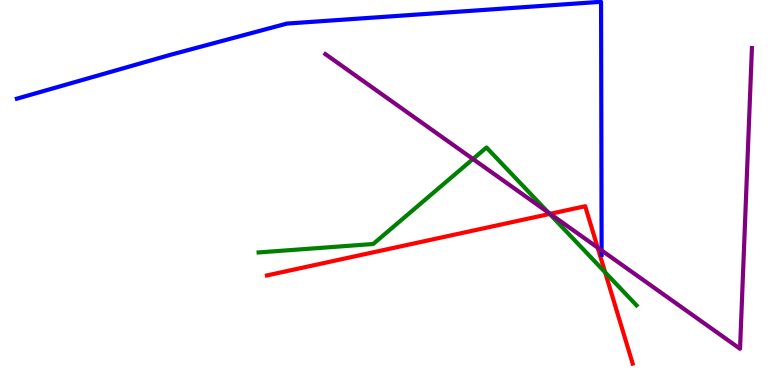[{'lines': ['blue', 'red'], 'intersections': []}, {'lines': ['green', 'red'], 'intersections': [{'x': 7.09, 'y': 4.44}, {'x': 7.81, 'y': 2.93}]}, {'lines': ['purple', 'red'], 'intersections': [{'x': 7.1, 'y': 4.45}, {'x': 7.71, 'y': 3.57}]}, {'lines': ['blue', 'green'], 'intersections': []}, {'lines': ['blue', 'purple'], 'intersections': [{'x': 7.76, 'y': 3.5}]}, {'lines': ['green', 'purple'], 'intersections': [{'x': 6.1, 'y': 5.87}, {'x': 7.08, 'y': 4.48}]}]